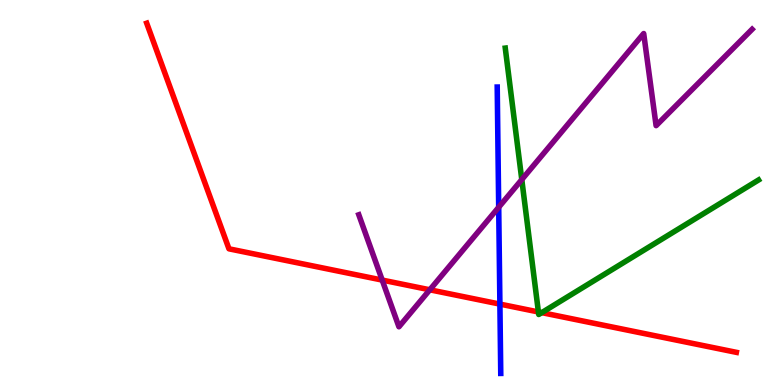[{'lines': ['blue', 'red'], 'intersections': [{'x': 6.45, 'y': 2.1}]}, {'lines': ['green', 'red'], 'intersections': [{'x': 6.95, 'y': 1.9}, {'x': 6.99, 'y': 1.88}]}, {'lines': ['purple', 'red'], 'intersections': [{'x': 4.93, 'y': 2.73}, {'x': 5.55, 'y': 2.47}]}, {'lines': ['blue', 'green'], 'intersections': []}, {'lines': ['blue', 'purple'], 'intersections': [{'x': 6.43, 'y': 4.62}]}, {'lines': ['green', 'purple'], 'intersections': [{'x': 6.73, 'y': 5.34}]}]